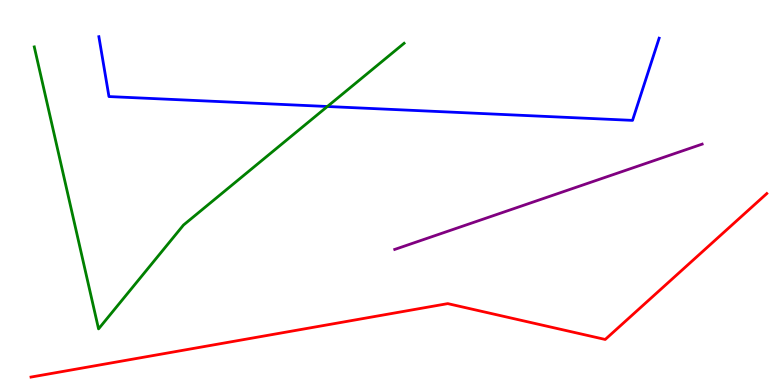[{'lines': ['blue', 'red'], 'intersections': []}, {'lines': ['green', 'red'], 'intersections': []}, {'lines': ['purple', 'red'], 'intersections': []}, {'lines': ['blue', 'green'], 'intersections': [{'x': 4.22, 'y': 7.23}]}, {'lines': ['blue', 'purple'], 'intersections': []}, {'lines': ['green', 'purple'], 'intersections': []}]